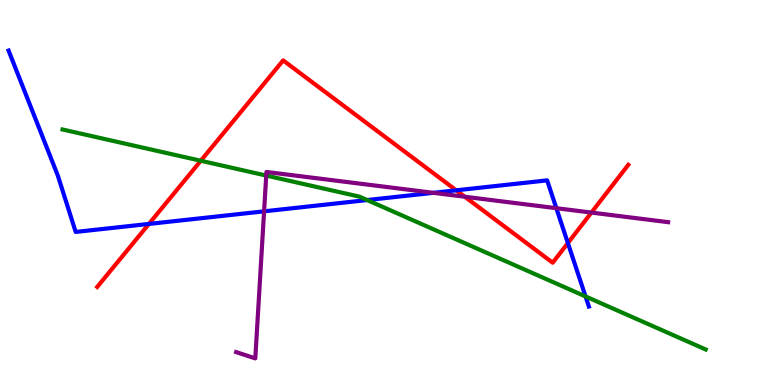[{'lines': ['blue', 'red'], 'intersections': [{'x': 1.92, 'y': 4.18}, {'x': 5.89, 'y': 5.06}, {'x': 7.33, 'y': 3.69}]}, {'lines': ['green', 'red'], 'intersections': [{'x': 2.59, 'y': 5.82}]}, {'lines': ['purple', 'red'], 'intersections': [{'x': 6.0, 'y': 4.89}, {'x': 7.63, 'y': 4.48}]}, {'lines': ['blue', 'green'], 'intersections': [{'x': 4.74, 'y': 4.8}, {'x': 7.56, 'y': 2.3}]}, {'lines': ['blue', 'purple'], 'intersections': [{'x': 3.41, 'y': 4.51}, {'x': 5.59, 'y': 4.99}, {'x': 7.18, 'y': 4.59}]}, {'lines': ['green', 'purple'], 'intersections': [{'x': 3.44, 'y': 5.44}]}]